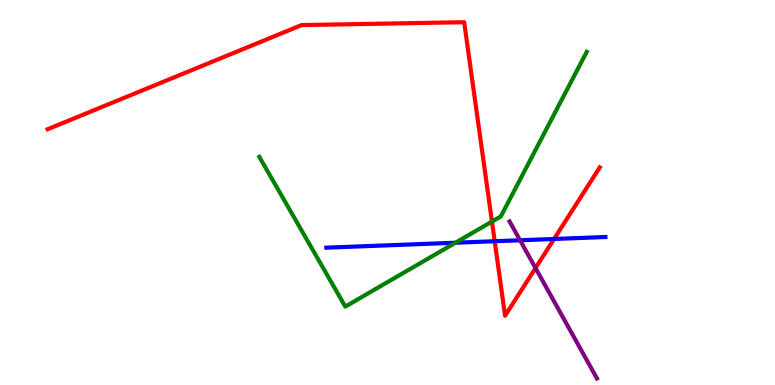[{'lines': ['blue', 'red'], 'intersections': [{'x': 6.38, 'y': 3.73}, {'x': 7.15, 'y': 3.79}]}, {'lines': ['green', 'red'], 'intersections': [{'x': 6.35, 'y': 4.24}]}, {'lines': ['purple', 'red'], 'intersections': [{'x': 6.91, 'y': 3.04}]}, {'lines': ['blue', 'green'], 'intersections': [{'x': 5.88, 'y': 3.7}]}, {'lines': ['blue', 'purple'], 'intersections': [{'x': 6.71, 'y': 3.76}]}, {'lines': ['green', 'purple'], 'intersections': []}]